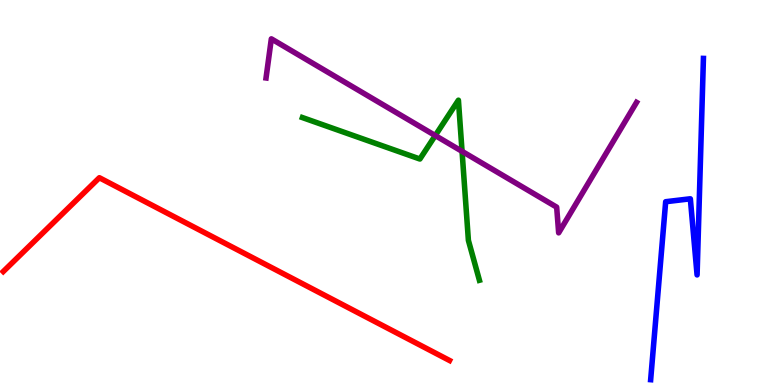[{'lines': ['blue', 'red'], 'intersections': []}, {'lines': ['green', 'red'], 'intersections': []}, {'lines': ['purple', 'red'], 'intersections': []}, {'lines': ['blue', 'green'], 'intersections': []}, {'lines': ['blue', 'purple'], 'intersections': []}, {'lines': ['green', 'purple'], 'intersections': [{'x': 5.62, 'y': 6.48}, {'x': 5.96, 'y': 6.07}]}]